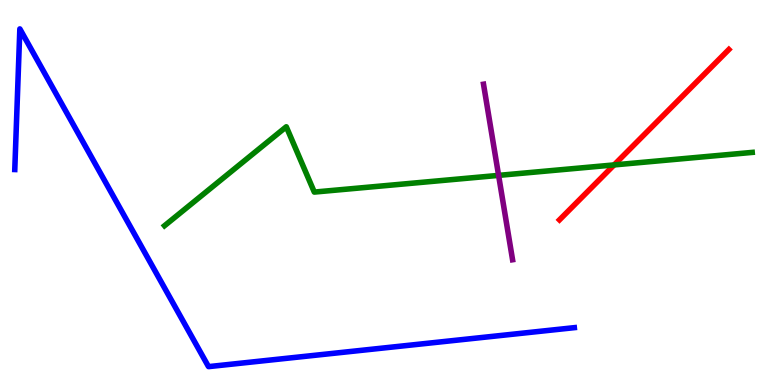[{'lines': ['blue', 'red'], 'intersections': []}, {'lines': ['green', 'red'], 'intersections': [{'x': 7.92, 'y': 5.72}]}, {'lines': ['purple', 'red'], 'intersections': []}, {'lines': ['blue', 'green'], 'intersections': []}, {'lines': ['blue', 'purple'], 'intersections': []}, {'lines': ['green', 'purple'], 'intersections': [{'x': 6.43, 'y': 5.44}]}]